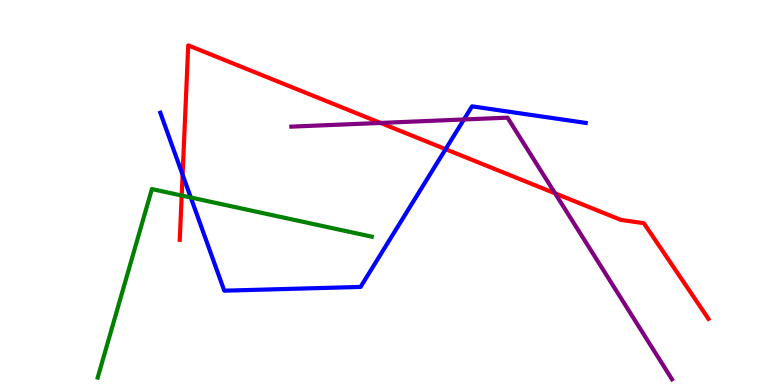[{'lines': ['blue', 'red'], 'intersections': [{'x': 2.36, 'y': 5.46}, {'x': 5.75, 'y': 6.13}]}, {'lines': ['green', 'red'], 'intersections': [{'x': 2.34, 'y': 4.92}]}, {'lines': ['purple', 'red'], 'intersections': [{'x': 4.91, 'y': 6.81}, {'x': 7.16, 'y': 4.98}]}, {'lines': ['blue', 'green'], 'intersections': [{'x': 2.46, 'y': 4.87}]}, {'lines': ['blue', 'purple'], 'intersections': [{'x': 5.99, 'y': 6.9}]}, {'lines': ['green', 'purple'], 'intersections': []}]